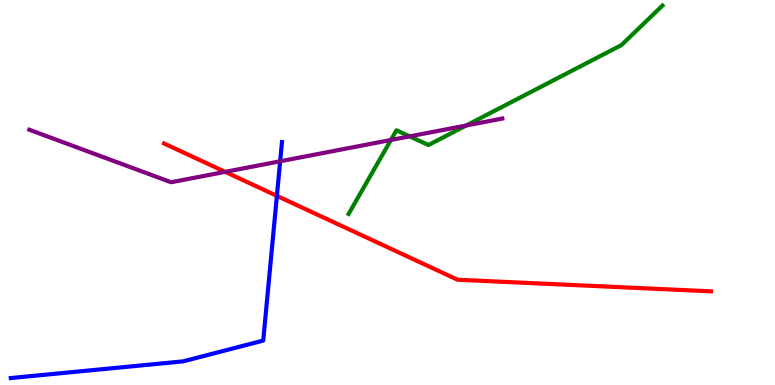[{'lines': ['blue', 'red'], 'intersections': [{'x': 3.57, 'y': 4.91}]}, {'lines': ['green', 'red'], 'intersections': []}, {'lines': ['purple', 'red'], 'intersections': [{'x': 2.91, 'y': 5.54}]}, {'lines': ['blue', 'green'], 'intersections': []}, {'lines': ['blue', 'purple'], 'intersections': [{'x': 3.61, 'y': 5.81}]}, {'lines': ['green', 'purple'], 'intersections': [{'x': 5.04, 'y': 6.36}, {'x': 5.29, 'y': 6.46}, {'x': 6.02, 'y': 6.74}]}]